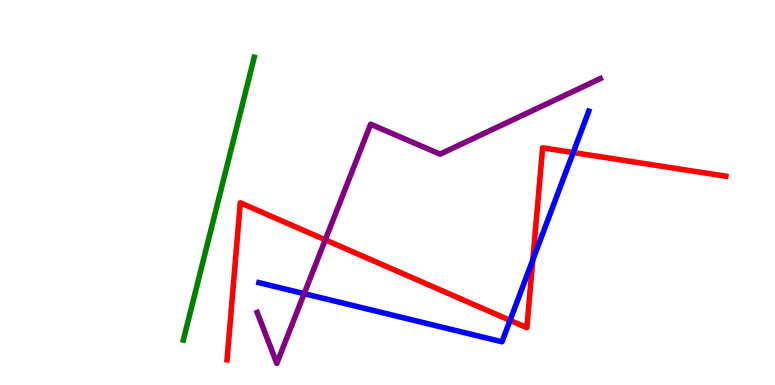[{'lines': ['blue', 'red'], 'intersections': [{'x': 6.58, 'y': 1.68}, {'x': 6.87, 'y': 3.25}, {'x': 7.4, 'y': 6.04}]}, {'lines': ['green', 'red'], 'intersections': []}, {'lines': ['purple', 'red'], 'intersections': [{'x': 4.2, 'y': 3.77}]}, {'lines': ['blue', 'green'], 'intersections': []}, {'lines': ['blue', 'purple'], 'intersections': [{'x': 3.92, 'y': 2.37}]}, {'lines': ['green', 'purple'], 'intersections': []}]